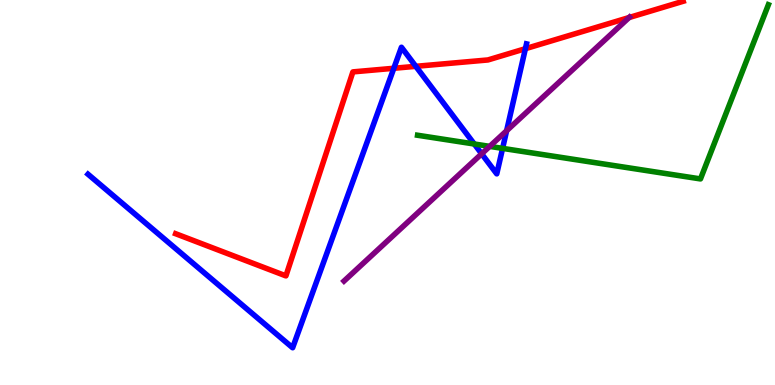[{'lines': ['blue', 'red'], 'intersections': [{'x': 5.08, 'y': 8.23}, {'x': 5.37, 'y': 8.28}, {'x': 6.78, 'y': 8.74}]}, {'lines': ['green', 'red'], 'intersections': []}, {'lines': ['purple', 'red'], 'intersections': [{'x': 8.12, 'y': 9.54}]}, {'lines': ['blue', 'green'], 'intersections': [{'x': 6.12, 'y': 6.26}, {'x': 6.49, 'y': 6.15}]}, {'lines': ['blue', 'purple'], 'intersections': [{'x': 6.21, 'y': 6.0}, {'x': 6.54, 'y': 6.6}]}, {'lines': ['green', 'purple'], 'intersections': [{'x': 6.32, 'y': 6.2}]}]